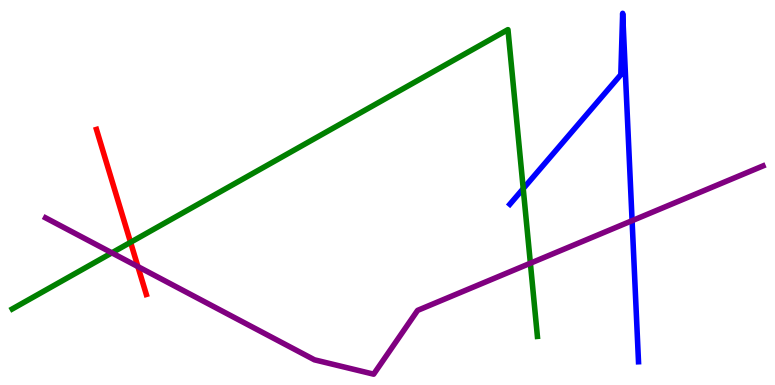[{'lines': ['blue', 'red'], 'intersections': []}, {'lines': ['green', 'red'], 'intersections': [{'x': 1.68, 'y': 3.71}]}, {'lines': ['purple', 'red'], 'intersections': [{'x': 1.78, 'y': 3.08}]}, {'lines': ['blue', 'green'], 'intersections': [{'x': 6.75, 'y': 5.1}]}, {'lines': ['blue', 'purple'], 'intersections': [{'x': 8.16, 'y': 4.27}]}, {'lines': ['green', 'purple'], 'intersections': [{'x': 1.44, 'y': 3.43}, {'x': 6.84, 'y': 3.16}]}]